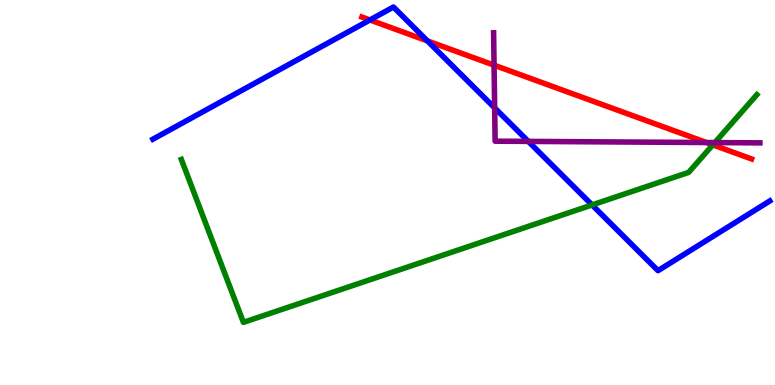[{'lines': ['blue', 'red'], 'intersections': [{'x': 4.77, 'y': 9.48}, {'x': 5.52, 'y': 8.94}]}, {'lines': ['green', 'red'], 'intersections': [{'x': 9.2, 'y': 6.24}]}, {'lines': ['purple', 'red'], 'intersections': [{'x': 6.37, 'y': 8.31}, {'x': 9.12, 'y': 6.3}]}, {'lines': ['blue', 'green'], 'intersections': [{'x': 7.64, 'y': 4.68}]}, {'lines': ['blue', 'purple'], 'intersections': [{'x': 6.38, 'y': 7.2}, {'x': 6.82, 'y': 6.33}]}, {'lines': ['green', 'purple'], 'intersections': [{'x': 9.22, 'y': 6.3}]}]